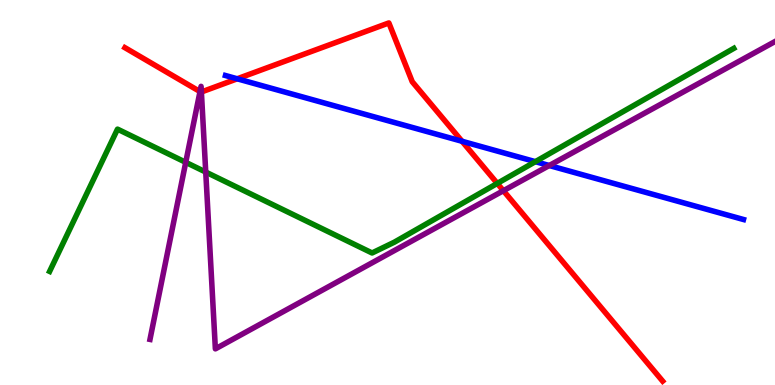[{'lines': ['blue', 'red'], 'intersections': [{'x': 3.06, 'y': 7.95}, {'x': 5.96, 'y': 6.33}]}, {'lines': ['green', 'red'], 'intersections': [{'x': 6.42, 'y': 5.24}]}, {'lines': ['purple', 'red'], 'intersections': [{'x': 2.58, 'y': 7.62}, {'x': 2.6, 'y': 7.61}, {'x': 6.5, 'y': 5.05}]}, {'lines': ['blue', 'green'], 'intersections': [{'x': 6.91, 'y': 5.8}]}, {'lines': ['blue', 'purple'], 'intersections': [{'x': 7.09, 'y': 5.7}]}, {'lines': ['green', 'purple'], 'intersections': [{'x': 2.4, 'y': 5.78}, {'x': 2.65, 'y': 5.53}]}]